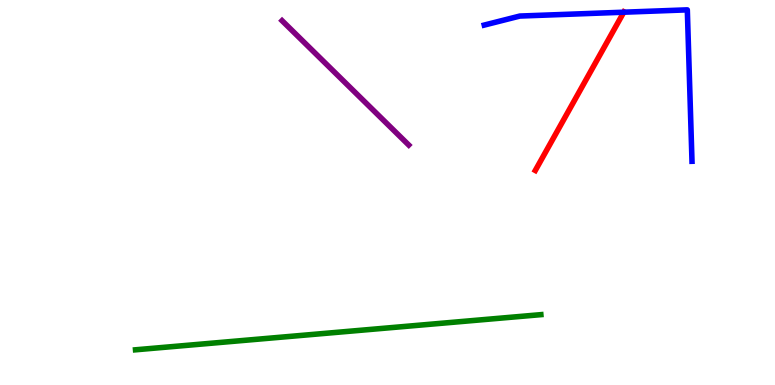[{'lines': ['blue', 'red'], 'intersections': [{'x': 8.05, 'y': 9.68}]}, {'lines': ['green', 'red'], 'intersections': []}, {'lines': ['purple', 'red'], 'intersections': []}, {'lines': ['blue', 'green'], 'intersections': []}, {'lines': ['blue', 'purple'], 'intersections': []}, {'lines': ['green', 'purple'], 'intersections': []}]